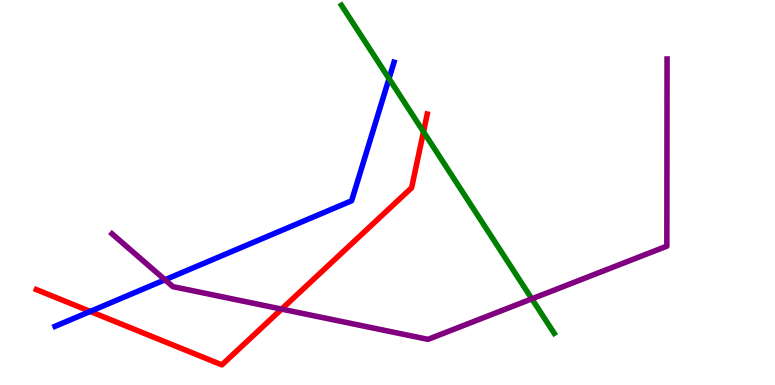[{'lines': ['blue', 'red'], 'intersections': [{'x': 1.16, 'y': 1.91}]}, {'lines': ['green', 'red'], 'intersections': [{'x': 5.46, 'y': 6.58}]}, {'lines': ['purple', 'red'], 'intersections': [{'x': 3.63, 'y': 1.97}]}, {'lines': ['blue', 'green'], 'intersections': [{'x': 5.02, 'y': 7.96}]}, {'lines': ['blue', 'purple'], 'intersections': [{'x': 2.13, 'y': 2.73}]}, {'lines': ['green', 'purple'], 'intersections': [{'x': 6.86, 'y': 2.24}]}]